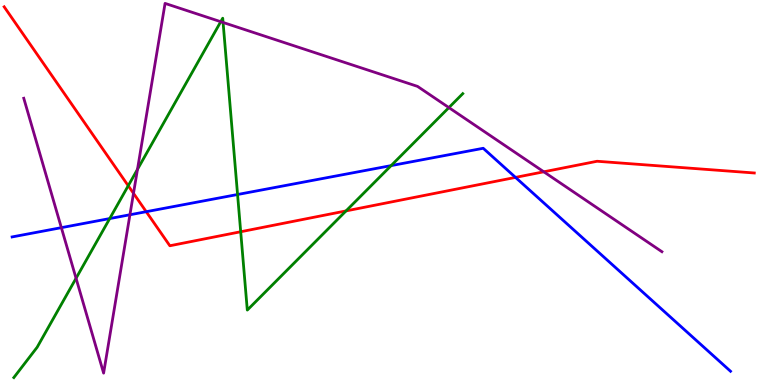[{'lines': ['blue', 'red'], 'intersections': [{'x': 1.89, 'y': 4.5}, {'x': 6.65, 'y': 5.39}]}, {'lines': ['green', 'red'], 'intersections': [{'x': 1.65, 'y': 5.18}, {'x': 3.11, 'y': 3.98}, {'x': 4.46, 'y': 4.52}]}, {'lines': ['purple', 'red'], 'intersections': [{'x': 1.72, 'y': 4.98}, {'x': 7.02, 'y': 5.54}]}, {'lines': ['blue', 'green'], 'intersections': [{'x': 1.42, 'y': 4.32}, {'x': 3.07, 'y': 4.95}, {'x': 5.05, 'y': 5.7}]}, {'lines': ['blue', 'purple'], 'intersections': [{'x': 0.792, 'y': 4.09}, {'x': 1.68, 'y': 4.42}]}, {'lines': ['green', 'purple'], 'intersections': [{'x': 0.981, 'y': 2.77}, {'x': 1.77, 'y': 5.6}, {'x': 2.85, 'y': 9.44}, {'x': 2.88, 'y': 9.42}, {'x': 5.79, 'y': 7.21}]}]